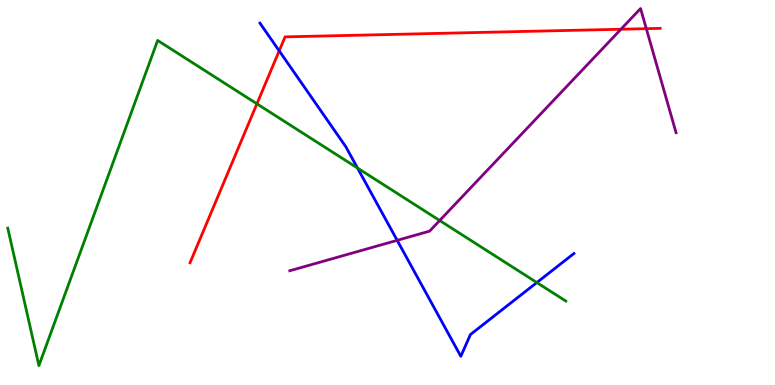[{'lines': ['blue', 'red'], 'intersections': [{'x': 3.6, 'y': 8.68}]}, {'lines': ['green', 'red'], 'intersections': [{'x': 3.32, 'y': 7.3}]}, {'lines': ['purple', 'red'], 'intersections': [{'x': 8.01, 'y': 9.24}, {'x': 8.34, 'y': 9.26}]}, {'lines': ['blue', 'green'], 'intersections': [{'x': 4.61, 'y': 5.64}, {'x': 6.93, 'y': 2.66}]}, {'lines': ['blue', 'purple'], 'intersections': [{'x': 5.12, 'y': 3.76}]}, {'lines': ['green', 'purple'], 'intersections': [{'x': 5.67, 'y': 4.27}]}]